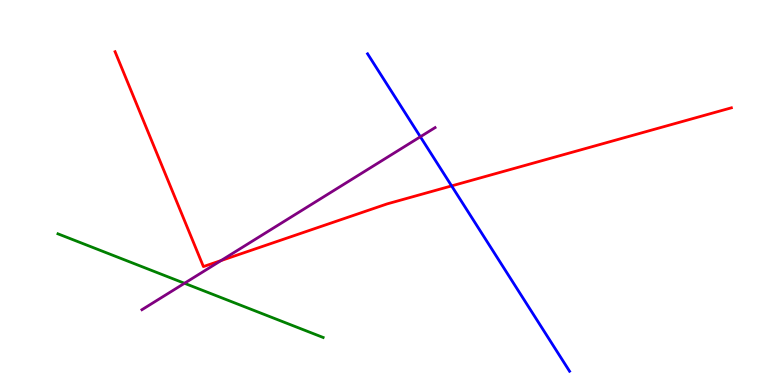[{'lines': ['blue', 'red'], 'intersections': [{'x': 5.83, 'y': 5.17}]}, {'lines': ['green', 'red'], 'intersections': []}, {'lines': ['purple', 'red'], 'intersections': [{'x': 2.85, 'y': 3.23}]}, {'lines': ['blue', 'green'], 'intersections': []}, {'lines': ['blue', 'purple'], 'intersections': [{'x': 5.42, 'y': 6.45}]}, {'lines': ['green', 'purple'], 'intersections': [{'x': 2.38, 'y': 2.64}]}]